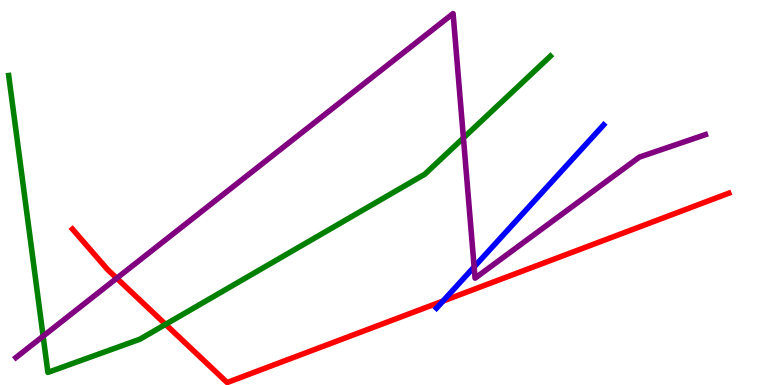[{'lines': ['blue', 'red'], 'intersections': [{'x': 5.72, 'y': 2.18}]}, {'lines': ['green', 'red'], 'intersections': [{'x': 2.14, 'y': 1.58}]}, {'lines': ['purple', 'red'], 'intersections': [{'x': 1.51, 'y': 2.77}]}, {'lines': ['blue', 'green'], 'intersections': []}, {'lines': ['blue', 'purple'], 'intersections': [{'x': 6.12, 'y': 3.07}]}, {'lines': ['green', 'purple'], 'intersections': [{'x': 0.556, 'y': 1.27}, {'x': 5.98, 'y': 6.42}]}]